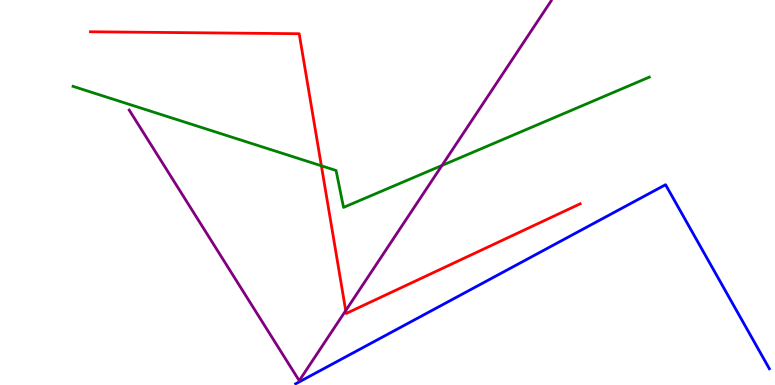[{'lines': ['blue', 'red'], 'intersections': []}, {'lines': ['green', 'red'], 'intersections': [{'x': 4.15, 'y': 5.69}]}, {'lines': ['purple', 'red'], 'intersections': [{'x': 4.46, 'y': 1.93}]}, {'lines': ['blue', 'green'], 'intersections': []}, {'lines': ['blue', 'purple'], 'intersections': []}, {'lines': ['green', 'purple'], 'intersections': [{'x': 5.7, 'y': 5.7}]}]